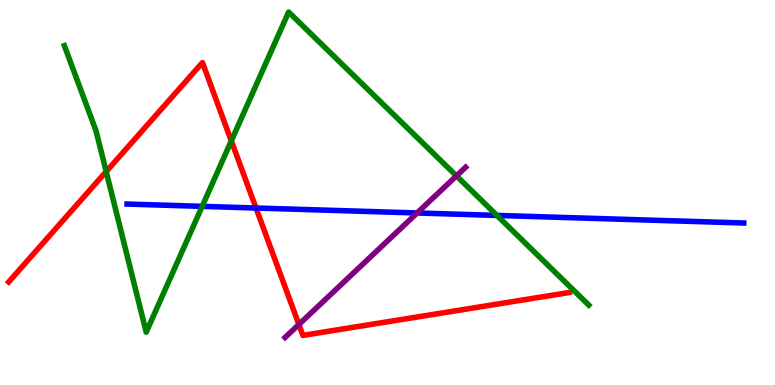[{'lines': ['blue', 'red'], 'intersections': [{'x': 3.3, 'y': 4.6}]}, {'lines': ['green', 'red'], 'intersections': [{'x': 1.37, 'y': 5.54}, {'x': 2.98, 'y': 6.34}]}, {'lines': ['purple', 'red'], 'intersections': [{'x': 3.86, 'y': 1.57}]}, {'lines': ['blue', 'green'], 'intersections': [{'x': 2.61, 'y': 4.64}, {'x': 6.41, 'y': 4.4}]}, {'lines': ['blue', 'purple'], 'intersections': [{'x': 5.38, 'y': 4.47}]}, {'lines': ['green', 'purple'], 'intersections': [{'x': 5.89, 'y': 5.43}]}]